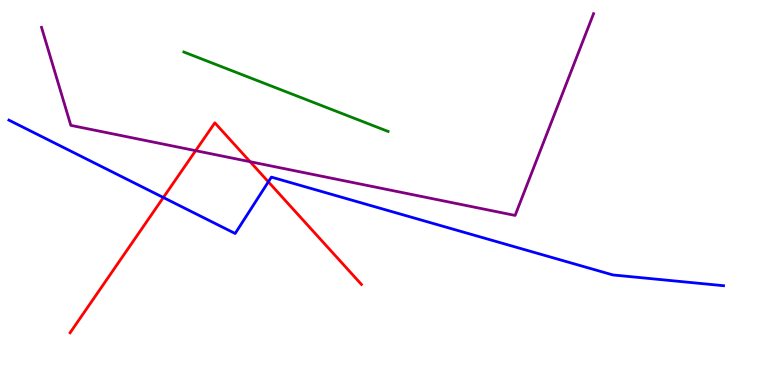[{'lines': ['blue', 'red'], 'intersections': [{'x': 2.11, 'y': 4.87}, {'x': 3.46, 'y': 5.28}]}, {'lines': ['green', 'red'], 'intersections': []}, {'lines': ['purple', 'red'], 'intersections': [{'x': 2.52, 'y': 6.09}, {'x': 3.23, 'y': 5.8}]}, {'lines': ['blue', 'green'], 'intersections': []}, {'lines': ['blue', 'purple'], 'intersections': []}, {'lines': ['green', 'purple'], 'intersections': []}]